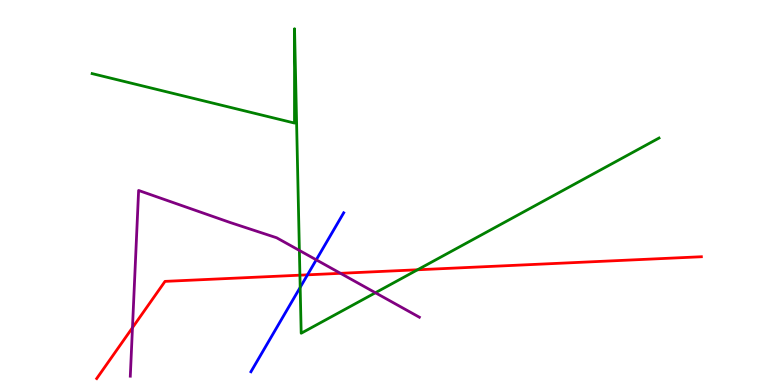[{'lines': ['blue', 'red'], 'intersections': [{'x': 3.97, 'y': 2.86}]}, {'lines': ['green', 'red'], 'intersections': [{'x': 3.87, 'y': 2.85}, {'x': 5.39, 'y': 2.99}]}, {'lines': ['purple', 'red'], 'intersections': [{'x': 1.71, 'y': 1.49}, {'x': 4.39, 'y': 2.9}]}, {'lines': ['blue', 'green'], 'intersections': [{'x': 3.87, 'y': 2.54}]}, {'lines': ['blue', 'purple'], 'intersections': [{'x': 4.08, 'y': 3.25}]}, {'lines': ['green', 'purple'], 'intersections': [{'x': 3.86, 'y': 3.5}, {'x': 4.84, 'y': 2.4}]}]